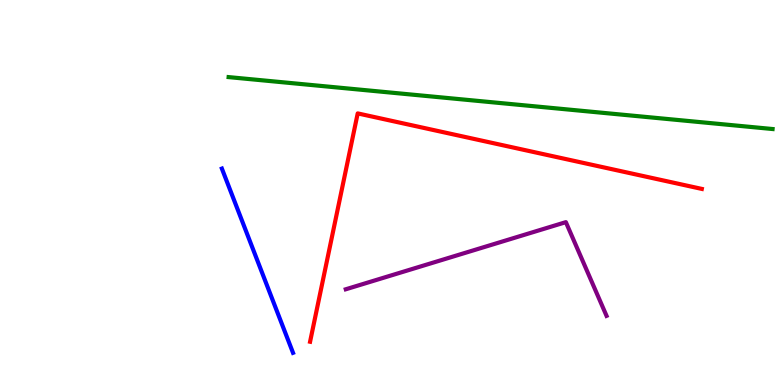[{'lines': ['blue', 'red'], 'intersections': []}, {'lines': ['green', 'red'], 'intersections': []}, {'lines': ['purple', 'red'], 'intersections': []}, {'lines': ['blue', 'green'], 'intersections': []}, {'lines': ['blue', 'purple'], 'intersections': []}, {'lines': ['green', 'purple'], 'intersections': []}]